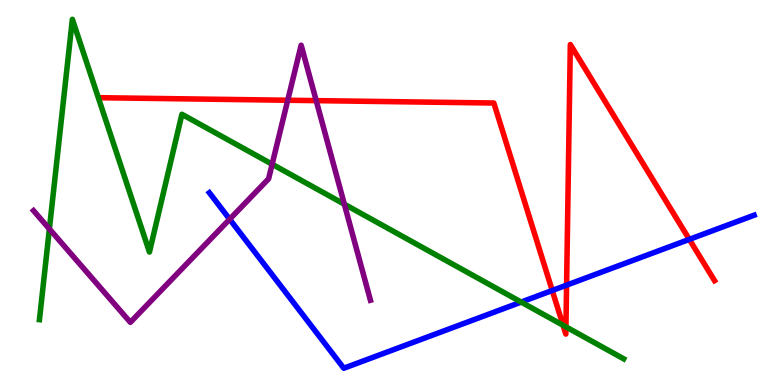[{'lines': ['blue', 'red'], 'intersections': [{'x': 7.13, 'y': 2.45}, {'x': 7.31, 'y': 2.59}, {'x': 8.89, 'y': 3.78}]}, {'lines': ['green', 'red'], 'intersections': [{'x': 7.27, 'y': 1.55}, {'x': 7.3, 'y': 1.51}]}, {'lines': ['purple', 'red'], 'intersections': [{'x': 3.71, 'y': 7.4}, {'x': 4.08, 'y': 7.39}]}, {'lines': ['blue', 'green'], 'intersections': [{'x': 6.72, 'y': 2.15}]}, {'lines': ['blue', 'purple'], 'intersections': [{'x': 2.96, 'y': 4.31}]}, {'lines': ['green', 'purple'], 'intersections': [{'x': 0.637, 'y': 4.05}, {'x': 3.51, 'y': 5.73}, {'x': 4.44, 'y': 4.7}]}]